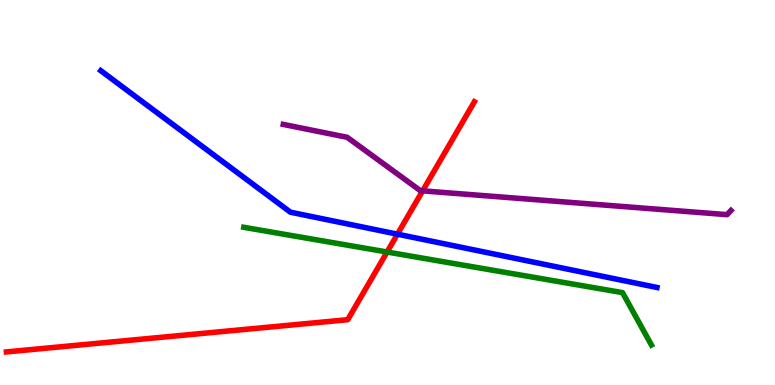[{'lines': ['blue', 'red'], 'intersections': [{'x': 5.13, 'y': 3.92}]}, {'lines': ['green', 'red'], 'intersections': [{'x': 4.99, 'y': 3.45}]}, {'lines': ['purple', 'red'], 'intersections': [{'x': 5.45, 'y': 5.04}]}, {'lines': ['blue', 'green'], 'intersections': []}, {'lines': ['blue', 'purple'], 'intersections': []}, {'lines': ['green', 'purple'], 'intersections': []}]